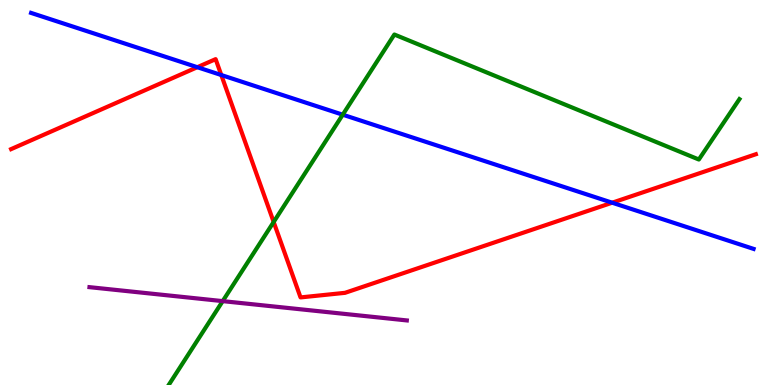[{'lines': ['blue', 'red'], 'intersections': [{'x': 2.55, 'y': 8.25}, {'x': 2.86, 'y': 8.05}, {'x': 7.9, 'y': 4.73}]}, {'lines': ['green', 'red'], 'intersections': [{'x': 3.53, 'y': 4.23}]}, {'lines': ['purple', 'red'], 'intersections': []}, {'lines': ['blue', 'green'], 'intersections': [{'x': 4.42, 'y': 7.02}]}, {'lines': ['blue', 'purple'], 'intersections': []}, {'lines': ['green', 'purple'], 'intersections': [{'x': 2.87, 'y': 2.18}]}]